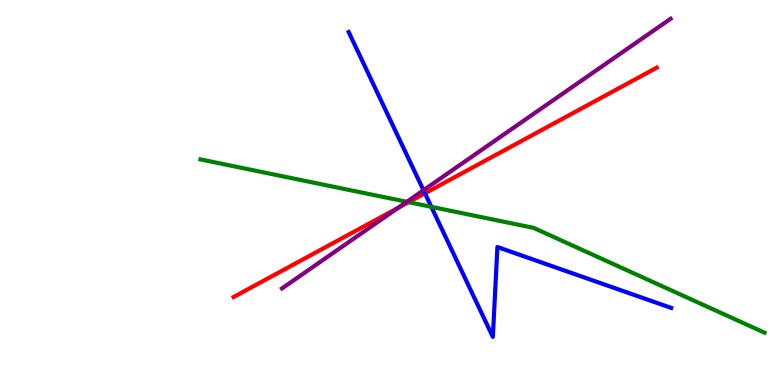[{'lines': ['blue', 'red'], 'intersections': [{'x': 5.48, 'y': 4.98}]}, {'lines': ['green', 'red'], 'intersections': [{'x': 5.27, 'y': 4.75}]}, {'lines': ['purple', 'red'], 'intersections': [{'x': 5.14, 'y': 4.6}]}, {'lines': ['blue', 'green'], 'intersections': [{'x': 5.57, 'y': 4.63}]}, {'lines': ['blue', 'purple'], 'intersections': [{'x': 5.46, 'y': 5.06}]}, {'lines': ['green', 'purple'], 'intersections': [{'x': 5.25, 'y': 4.76}]}]